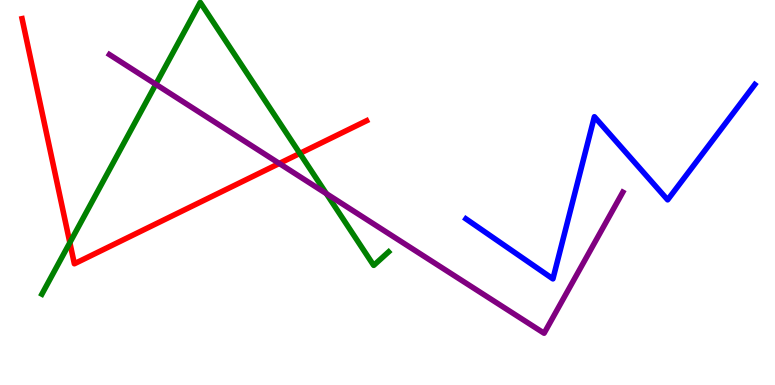[{'lines': ['blue', 'red'], 'intersections': []}, {'lines': ['green', 'red'], 'intersections': [{'x': 0.901, 'y': 3.7}, {'x': 3.87, 'y': 6.02}]}, {'lines': ['purple', 'red'], 'intersections': [{'x': 3.6, 'y': 5.75}]}, {'lines': ['blue', 'green'], 'intersections': []}, {'lines': ['blue', 'purple'], 'intersections': []}, {'lines': ['green', 'purple'], 'intersections': [{'x': 2.01, 'y': 7.81}, {'x': 4.21, 'y': 4.97}]}]